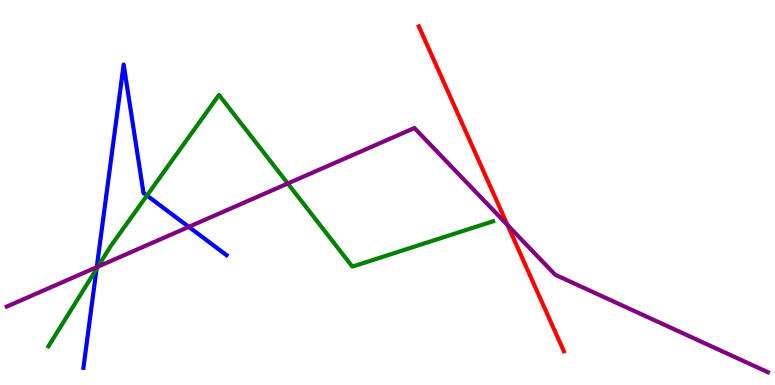[{'lines': ['blue', 'red'], 'intersections': []}, {'lines': ['green', 'red'], 'intersections': []}, {'lines': ['purple', 'red'], 'intersections': [{'x': 6.55, 'y': 4.15}]}, {'lines': ['blue', 'green'], 'intersections': [{'x': 1.25, 'y': 3.02}, {'x': 1.9, 'y': 4.92}]}, {'lines': ['blue', 'purple'], 'intersections': [{'x': 1.25, 'y': 3.06}, {'x': 2.44, 'y': 4.11}]}, {'lines': ['green', 'purple'], 'intersections': [{'x': 1.26, 'y': 3.07}, {'x': 3.71, 'y': 5.23}]}]